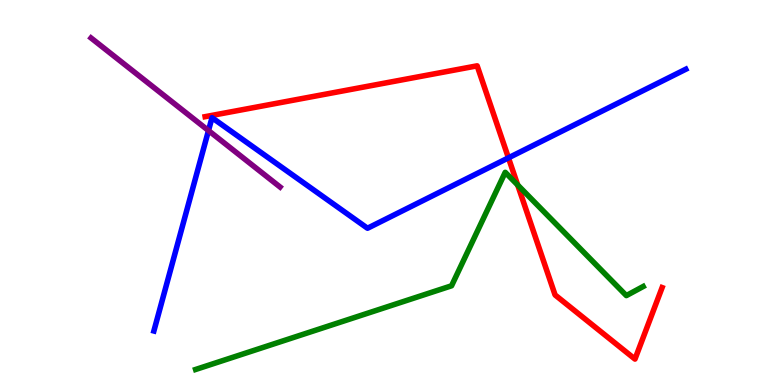[{'lines': ['blue', 'red'], 'intersections': [{'x': 6.56, 'y': 5.9}]}, {'lines': ['green', 'red'], 'intersections': [{'x': 6.68, 'y': 5.19}]}, {'lines': ['purple', 'red'], 'intersections': []}, {'lines': ['blue', 'green'], 'intersections': []}, {'lines': ['blue', 'purple'], 'intersections': [{'x': 2.69, 'y': 6.61}]}, {'lines': ['green', 'purple'], 'intersections': []}]